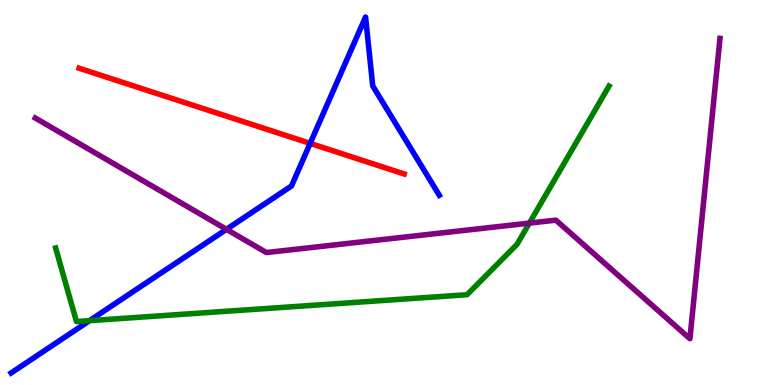[{'lines': ['blue', 'red'], 'intersections': [{'x': 4.0, 'y': 6.28}]}, {'lines': ['green', 'red'], 'intersections': []}, {'lines': ['purple', 'red'], 'intersections': []}, {'lines': ['blue', 'green'], 'intersections': [{'x': 1.15, 'y': 1.67}]}, {'lines': ['blue', 'purple'], 'intersections': [{'x': 2.92, 'y': 4.04}]}, {'lines': ['green', 'purple'], 'intersections': [{'x': 6.83, 'y': 4.2}]}]